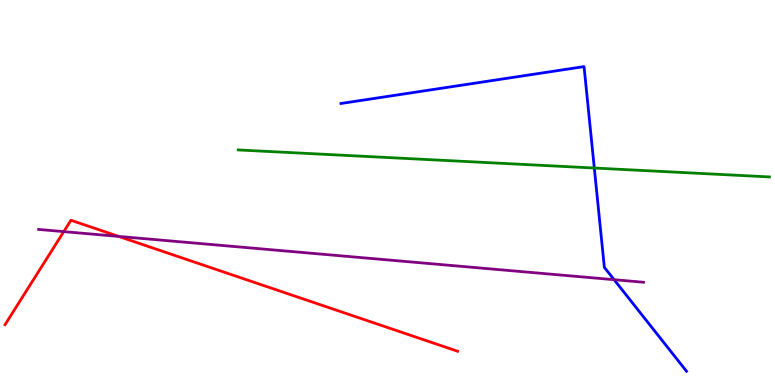[{'lines': ['blue', 'red'], 'intersections': []}, {'lines': ['green', 'red'], 'intersections': []}, {'lines': ['purple', 'red'], 'intersections': [{'x': 0.823, 'y': 3.98}, {'x': 1.53, 'y': 3.86}]}, {'lines': ['blue', 'green'], 'intersections': [{'x': 7.67, 'y': 5.64}]}, {'lines': ['blue', 'purple'], 'intersections': [{'x': 7.92, 'y': 2.74}]}, {'lines': ['green', 'purple'], 'intersections': []}]